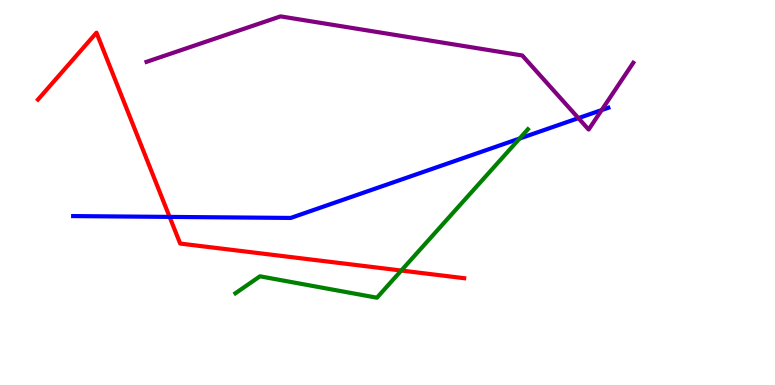[{'lines': ['blue', 'red'], 'intersections': [{'x': 2.19, 'y': 4.37}]}, {'lines': ['green', 'red'], 'intersections': [{'x': 5.18, 'y': 2.97}]}, {'lines': ['purple', 'red'], 'intersections': []}, {'lines': ['blue', 'green'], 'intersections': [{'x': 6.7, 'y': 6.4}]}, {'lines': ['blue', 'purple'], 'intersections': [{'x': 7.46, 'y': 6.93}, {'x': 7.76, 'y': 7.14}]}, {'lines': ['green', 'purple'], 'intersections': []}]